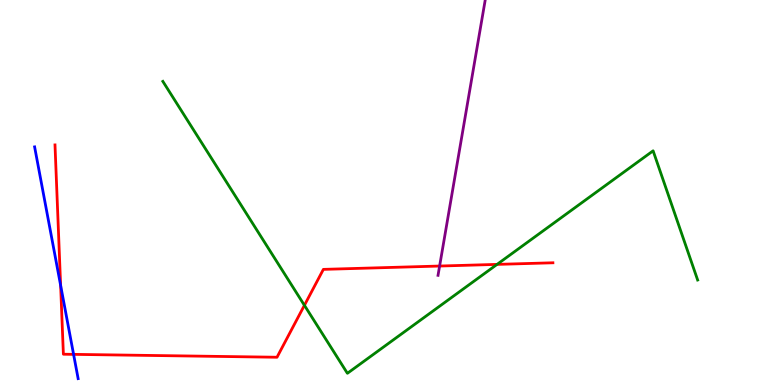[{'lines': ['blue', 'red'], 'intersections': [{'x': 0.782, 'y': 2.59}, {'x': 0.949, 'y': 0.796}]}, {'lines': ['green', 'red'], 'intersections': [{'x': 3.93, 'y': 2.07}, {'x': 6.41, 'y': 3.13}]}, {'lines': ['purple', 'red'], 'intersections': [{'x': 5.67, 'y': 3.09}]}, {'lines': ['blue', 'green'], 'intersections': []}, {'lines': ['blue', 'purple'], 'intersections': []}, {'lines': ['green', 'purple'], 'intersections': []}]